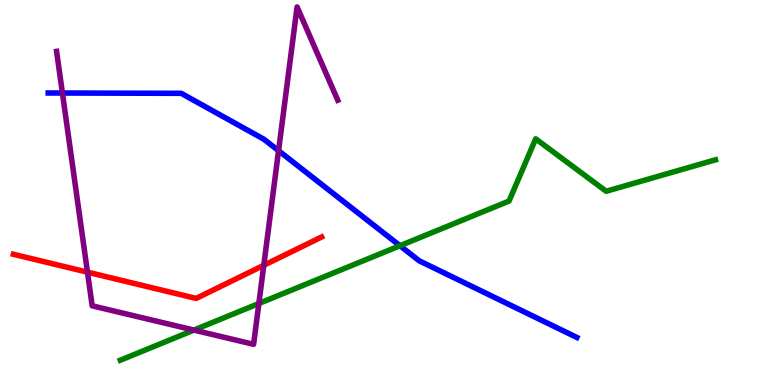[{'lines': ['blue', 'red'], 'intersections': []}, {'lines': ['green', 'red'], 'intersections': []}, {'lines': ['purple', 'red'], 'intersections': [{'x': 1.13, 'y': 2.93}, {'x': 3.4, 'y': 3.11}]}, {'lines': ['blue', 'green'], 'intersections': [{'x': 5.16, 'y': 3.62}]}, {'lines': ['blue', 'purple'], 'intersections': [{'x': 0.805, 'y': 7.58}, {'x': 3.59, 'y': 6.09}]}, {'lines': ['green', 'purple'], 'intersections': [{'x': 2.5, 'y': 1.43}, {'x': 3.34, 'y': 2.12}]}]